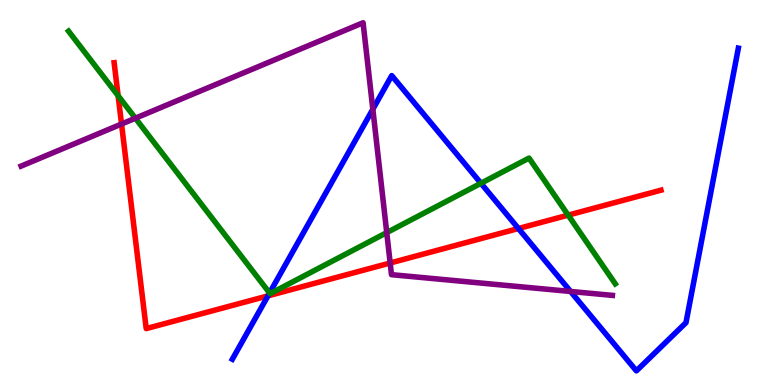[{'lines': ['blue', 'red'], 'intersections': [{'x': 3.46, 'y': 2.32}, {'x': 6.69, 'y': 4.06}]}, {'lines': ['green', 'red'], 'intersections': [{'x': 1.52, 'y': 7.51}, {'x': 7.33, 'y': 4.41}]}, {'lines': ['purple', 'red'], 'intersections': [{'x': 1.57, 'y': 6.78}, {'x': 5.03, 'y': 3.17}]}, {'lines': ['blue', 'green'], 'intersections': [{'x': 3.48, 'y': 2.39}, {'x': 6.21, 'y': 5.24}]}, {'lines': ['blue', 'purple'], 'intersections': [{'x': 4.81, 'y': 7.16}, {'x': 7.36, 'y': 2.43}]}, {'lines': ['green', 'purple'], 'intersections': [{'x': 1.75, 'y': 6.93}, {'x': 4.99, 'y': 3.96}]}]